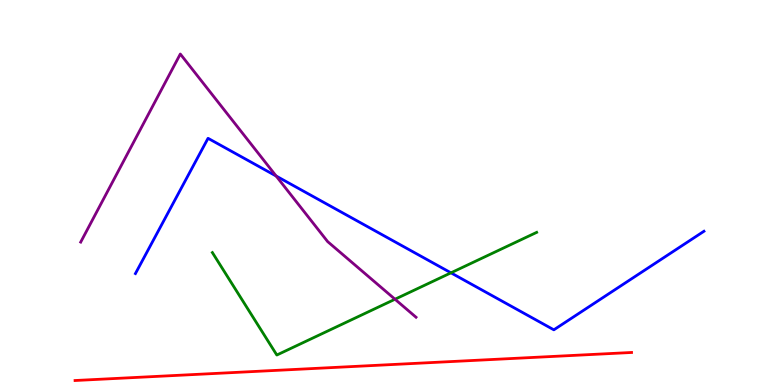[{'lines': ['blue', 'red'], 'intersections': []}, {'lines': ['green', 'red'], 'intersections': []}, {'lines': ['purple', 'red'], 'intersections': []}, {'lines': ['blue', 'green'], 'intersections': [{'x': 5.82, 'y': 2.91}]}, {'lines': ['blue', 'purple'], 'intersections': [{'x': 3.56, 'y': 5.43}]}, {'lines': ['green', 'purple'], 'intersections': [{'x': 5.1, 'y': 2.23}]}]